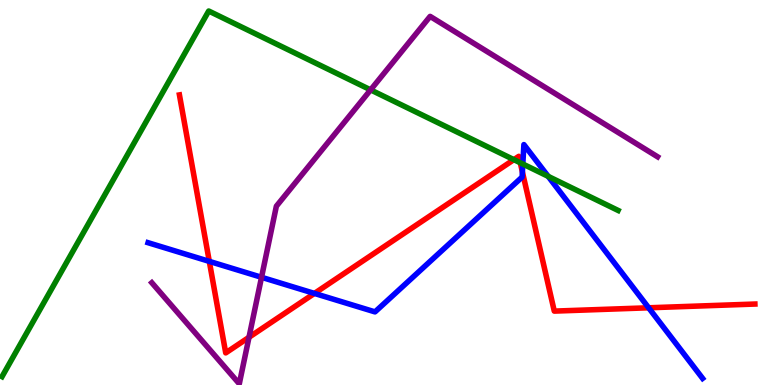[{'lines': ['blue', 'red'], 'intersections': [{'x': 2.7, 'y': 3.21}, {'x': 4.06, 'y': 2.38}, {'x': 6.74, 'y': 5.53}, {'x': 8.37, 'y': 2.01}]}, {'lines': ['green', 'red'], 'intersections': [{'x': 6.63, 'y': 5.85}, {'x': 6.71, 'y': 5.77}]}, {'lines': ['purple', 'red'], 'intersections': [{'x': 3.21, 'y': 1.24}]}, {'lines': ['blue', 'green'], 'intersections': [{'x': 6.75, 'y': 5.74}, {'x': 7.07, 'y': 5.42}]}, {'lines': ['blue', 'purple'], 'intersections': [{'x': 3.37, 'y': 2.8}]}, {'lines': ['green', 'purple'], 'intersections': [{'x': 4.78, 'y': 7.67}]}]